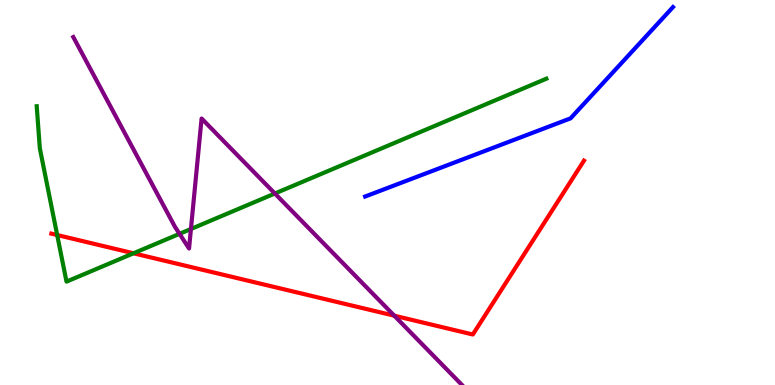[{'lines': ['blue', 'red'], 'intersections': []}, {'lines': ['green', 'red'], 'intersections': [{'x': 0.738, 'y': 3.9}, {'x': 1.72, 'y': 3.42}]}, {'lines': ['purple', 'red'], 'intersections': [{'x': 5.09, 'y': 1.8}]}, {'lines': ['blue', 'green'], 'intersections': []}, {'lines': ['blue', 'purple'], 'intersections': []}, {'lines': ['green', 'purple'], 'intersections': [{'x': 2.32, 'y': 3.93}, {'x': 2.46, 'y': 4.05}, {'x': 3.55, 'y': 4.97}]}]